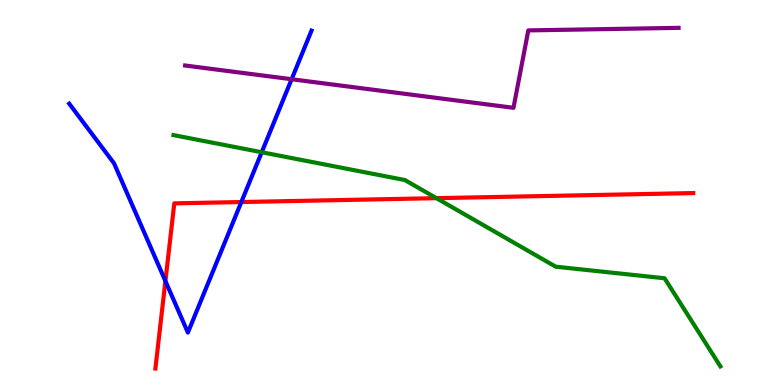[{'lines': ['blue', 'red'], 'intersections': [{'x': 2.13, 'y': 2.7}, {'x': 3.11, 'y': 4.75}]}, {'lines': ['green', 'red'], 'intersections': [{'x': 5.63, 'y': 4.85}]}, {'lines': ['purple', 'red'], 'intersections': []}, {'lines': ['blue', 'green'], 'intersections': [{'x': 3.38, 'y': 6.05}]}, {'lines': ['blue', 'purple'], 'intersections': [{'x': 3.76, 'y': 7.94}]}, {'lines': ['green', 'purple'], 'intersections': []}]